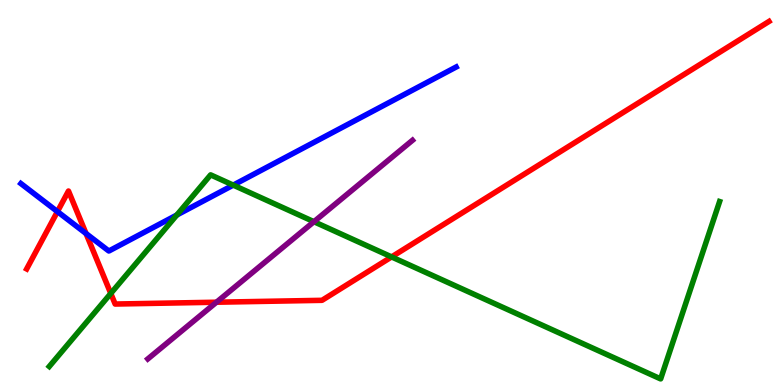[{'lines': ['blue', 'red'], 'intersections': [{'x': 0.741, 'y': 4.5}, {'x': 1.11, 'y': 3.93}]}, {'lines': ['green', 'red'], 'intersections': [{'x': 1.43, 'y': 2.38}, {'x': 5.05, 'y': 3.33}]}, {'lines': ['purple', 'red'], 'intersections': [{'x': 2.79, 'y': 2.15}]}, {'lines': ['blue', 'green'], 'intersections': [{'x': 2.28, 'y': 4.42}, {'x': 3.01, 'y': 5.19}]}, {'lines': ['blue', 'purple'], 'intersections': []}, {'lines': ['green', 'purple'], 'intersections': [{'x': 4.05, 'y': 4.24}]}]